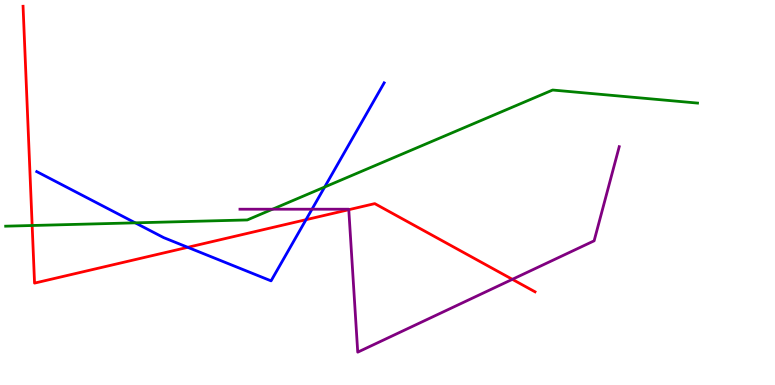[{'lines': ['blue', 'red'], 'intersections': [{'x': 2.42, 'y': 3.58}, {'x': 3.95, 'y': 4.29}]}, {'lines': ['green', 'red'], 'intersections': [{'x': 0.415, 'y': 4.14}]}, {'lines': ['purple', 'red'], 'intersections': [{'x': 4.5, 'y': 4.55}, {'x': 6.61, 'y': 2.74}]}, {'lines': ['blue', 'green'], 'intersections': [{'x': 1.75, 'y': 4.21}, {'x': 4.19, 'y': 5.14}]}, {'lines': ['blue', 'purple'], 'intersections': [{'x': 4.03, 'y': 4.57}]}, {'lines': ['green', 'purple'], 'intersections': [{'x': 3.52, 'y': 4.57}]}]